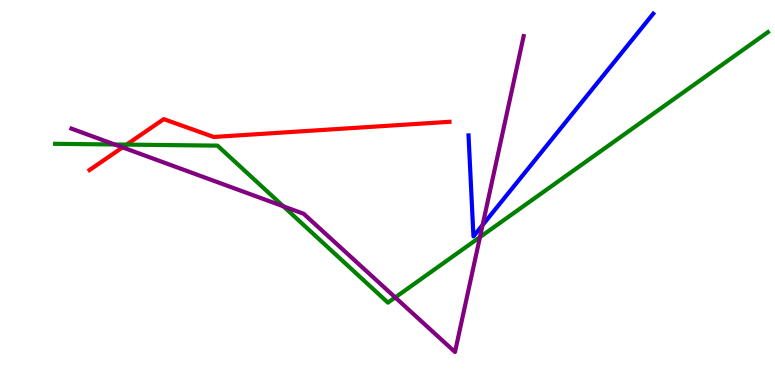[{'lines': ['blue', 'red'], 'intersections': []}, {'lines': ['green', 'red'], 'intersections': [{'x': 1.63, 'y': 6.24}]}, {'lines': ['purple', 'red'], 'intersections': [{'x': 1.58, 'y': 6.17}]}, {'lines': ['blue', 'green'], 'intersections': []}, {'lines': ['blue', 'purple'], 'intersections': [{'x': 6.23, 'y': 4.15}]}, {'lines': ['green', 'purple'], 'intersections': [{'x': 1.48, 'y': 6.25}, {'x': 3.66, 'y': 4.64}, {'x': 5.1, 'y': 2.27}, {'x': 6.19, 'y': 3.84}]}]